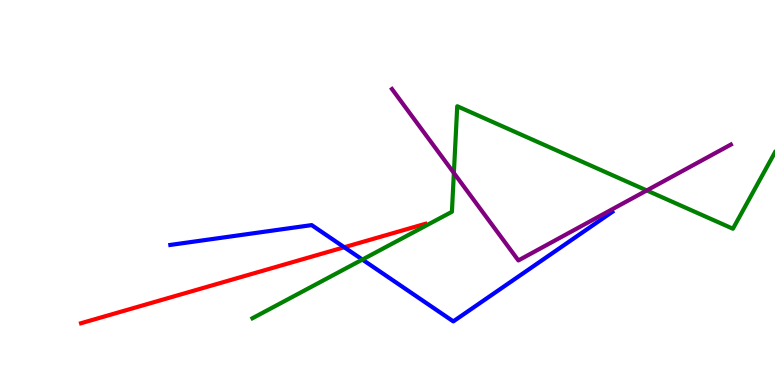[{'lines': ['blue', 'red'], 'intersections': [{'x': 4.44, 'y': 3.58}]}, {'lines': ['green', 'red'], 'intersections': []}, {'lines': ['purple', 'red'], 'intersections': []}, {'lines': ['blue', 'green'], 'intersections': [{'x': 4.68, 'y': 3.26}]}, {'lines': ['blue', 'purple'], 'intersections': []}, {'lines': ['green', 'purple'], 'intersections': [{'x': 5.86, 'y': 5.51}, {'x': 8.35, 'y': 5.05}]}]